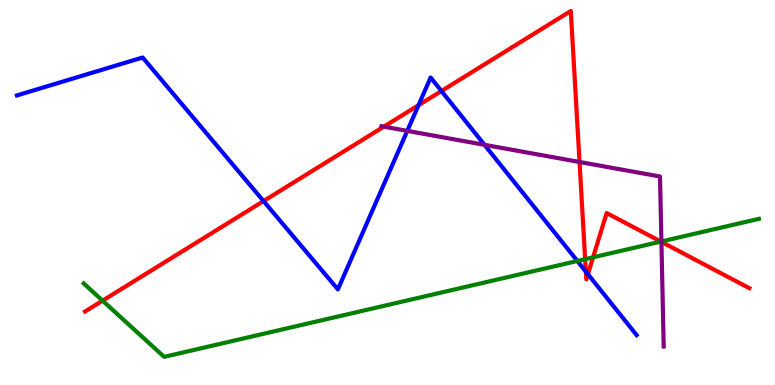[{'lines': ['blue', 'red'], 'intersections': [{'x': 3.4, 'y': 4.78}, {'x': 5.4, 'y': 7.27}, {'x': 5.7, 'y': 7.64}, {'x': 7.56, 'y': 2.94}, {'x': 7.59, 'y': 2.88}]}, {'lines': ['green', 'red'], 'intersections': [{'x': 1.32, 'y': 2.19}, {'x': 7.55, 'y': 3.27}, {'x': 7.65, 'y': 3.32}, {'x': 8.53, 'y': 3.72}]}, {'lines': ['purple', 'red'], 'intersections': [{'x': 4.95, 'y': 6.71}, {'x': 7.48, 'y': 5.79}, {'x': 8.53, 'y': 3.72}]}, {'lines': ['blue', 'green'], 'intersections': [{'x': 7.45, 'y': 3.22}]}, {'lines': ['blue', 'purple'], 'intersections': [{'x': 5.26, 'y': 6.6}, {'x': 6.25, 'y': 6.24}]}, {'lines': ['green', 'purple'], 'intersections': [{'x': 8.53, 'y': 3.73}]}]